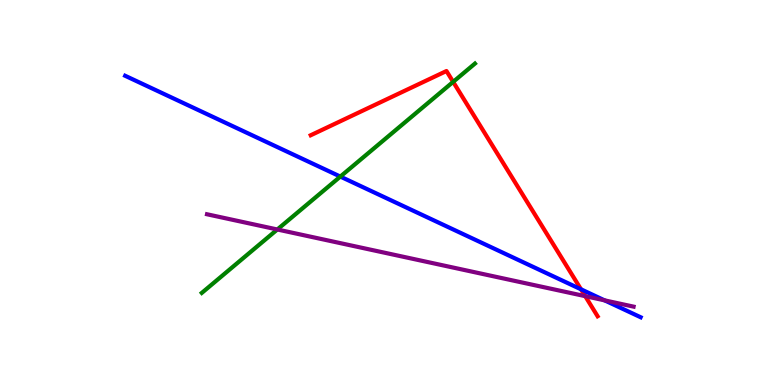[{'lines': ['blue', 'red'], 'intersections': [{'x': 7.5, 'y': 2.49}]}, {'lines': ['green', 'red'], 'intersections': [{'x': 5.85, 'y': 7.87}]}, {'lines': ['purple', 'red'], 'intersections': [{'x': 7.55, 'y': 2.31}]}, {'lines': ['blue', 'green'], 'intersections': [{'x': 4.39, 'y': 5.41}]}, {'lines': ['blue', 'purple'], 'intersections': [{'x': 7.8, 'y': 2.2}]}, {'lines': ['green', 'purple'], 'intersections': [{'x': 3.58, 'y': 4.04}]}]